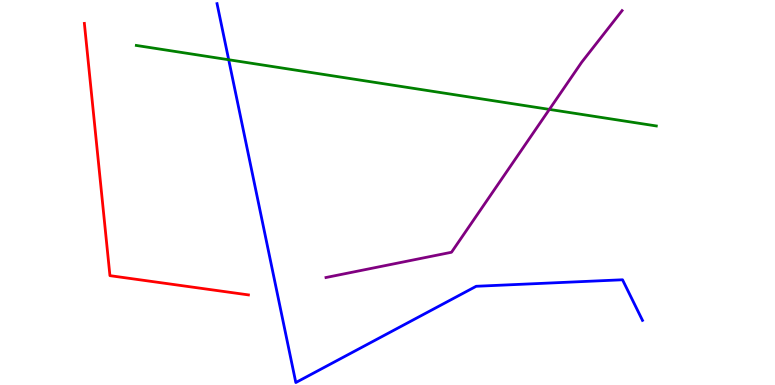[{'lines': ['blue', 'red'], 'intersections': []}, {'lines': ['green', 'red'], 'intersections': []}, {'lines': ['purple', 'red'], 'intersections': []}, {'lines': ['blue', 'green'], 'intersections': [{'x': 2.95, 'y': 8.45}]}, {'lines': ['blue', 'purple'], 'intersections': []}, {'lines': ['green', 'purple'], 'intersections': [{'x': 7.09, 'y': 7.16}]}]